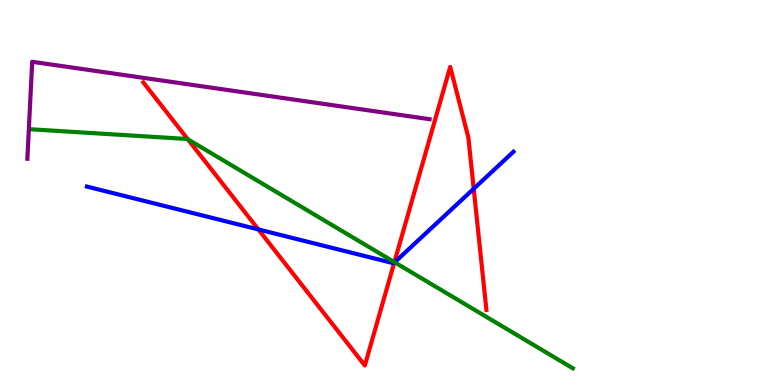[{'lines': ['blue', 'red'], 'intersections': [{'x': 3.33, 'y': 4.04}, {'x': 5.09, 'y': 3.18}, {'x': 6.11, 'y': 5.1}]}, {'lines': ['green', 'red'], 'intersections': [{'x': 2.42, 'y': 6.38}, {'x': 5.09, 'y': 3.19}]}, {'lines': ['purple', 'red'], 'intersections': []}, {'lines': ['blue', 'green'], 'intersections': [{'x': 5.09, 'y': 3.19}]}, {'lines': ['blue', 'purple'], 'intersections': []}, {'lines': ['green', 'purple'], 'intersections': []}]